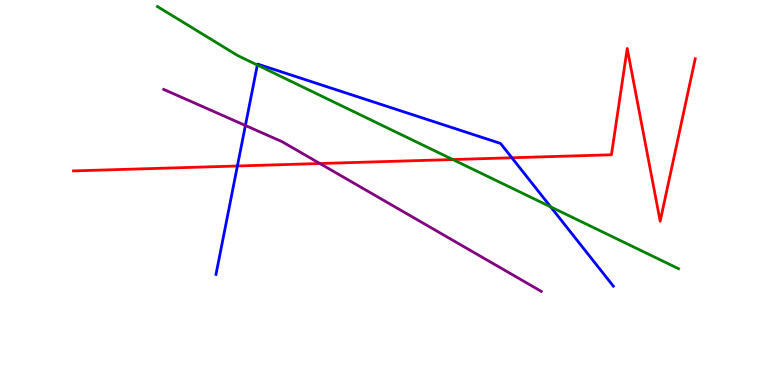[{'lines': ['blue', 'red'], 'intersections': [{'x': 3.06, 'y': 5.69}, {'x': 6.6, 'y': 5.9}]}, {'lines': ['green', 'red'], 'intersections': [{'x': 5.84, 'y': 5.86}]}, {'lines': ['purple', 'red'], 'intersections': [{'x': 4.13, 'y': 5.75}]}, {'lines': ['blue', 'green'], 'intersections': [{'x': 3.32, 'y': 8.31}, {'x': 7.11, 'y': 4.63}]}, {'lines': ['blue', 'purple'], 'intersections': [{'x': 3.17, 'y': 6.74}]}, {'lines': ['green', 'purple'], 'intersections': []}]